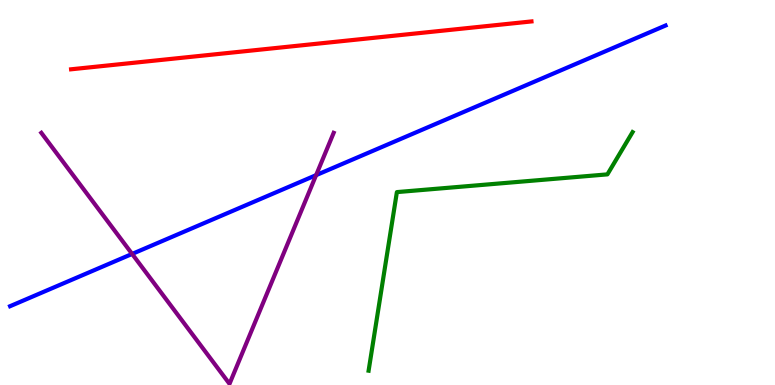[{'lines': ['blue', 'red'], 'intersections': []}, {'lines': ['green', 'red'], 'intersections': []}, {'lines': ['purple', 'red'], 'intersections': []}, {'lines': ['blue', 'green'], 'intersections': []}, {'lines': ['blue', 'purple'], 'intersections': [{'x': 1.7, 'y': 3.4}, {'x': 4.08, 'y': 5.45}]}, {'lines': ['green', 'purple'], 'intersections': []}]